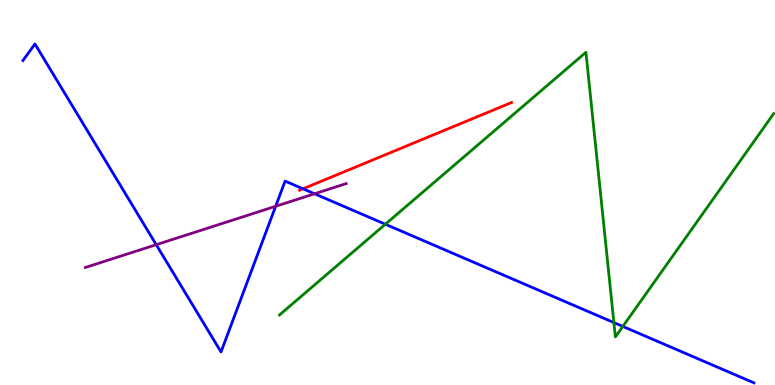[{'lines': ['blue', 'red'], 'intersections': [{'x': 3.91, 'y': 5.1}]}, {'lines': ['green', 'red'], 'intersections': []}, {'lines': ['purple', 'red'], 'intersections': []}, {'lines': ['blue', 'green'], 'intersections': [{'x': 4.97, 'y': 4.18}, {'x': 7.92, 'y': 1.62}, {'x': 8.04, 'y': 1.52}]}, {'lines': ['blue', 'purple'], 'intersections': [{'x': 2.02, 'y': 3.64}, {'x': 3.56, 'y': 4.64}, {'x': 4.06, 'y': 4.97}]}, {'lines': ['green', 'purple'], 'intersections': []}]